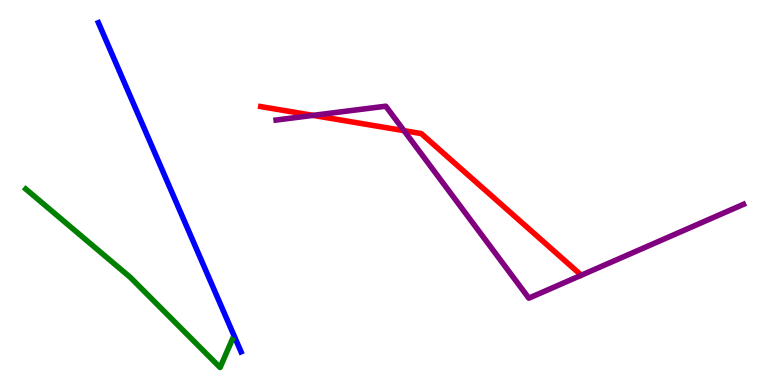[{'lines': ['blue', 'red'], 'intersections': []}, {'lines': ['green', 'red'], 'intersections': []}, {'lines': ['purple', 'red'], 'intersections': [{'x': 4.04, 'y': 7.0}, {'x': 5.21, 'y': 6.61}]}, {'lines': ['blue', 'green'], 'intersections': []}, {'lines': ['blue', 'purple'], 'intersections': []}, {'lines': ['green', 'purple'], 'intersections': []}]